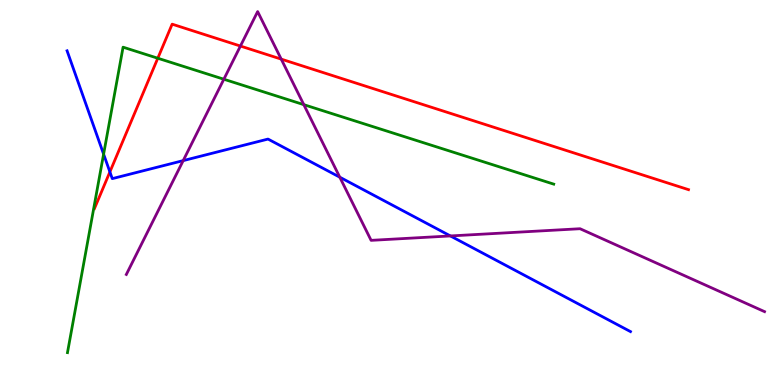[{'lines': ['blue', 'red'], 'intersections': [{'x': 1.42, 'y': 5.53}]}, {'lines': ['green', 'red'], 'intersections': [{'x': 2.04, 'y': 8.49}]}, {'lines': ['purple', 'red'], 'intersections': [{'x': 3.1, 'y': 8.8}, {'x': 3.63, 'y': 8.46}]}, {'lines': ['blue', 'green'], 'intersections': [{'x': 1.34, 'y': 6.0}]}, {'lines': ['blue', 'purple'], 'intersections': [{'x': 2.36, 'y': 5.83}, {'x': 4.38, 'y': 5.4}, {'x': 5.81, 'y': 3.87}]}, {'lines': ['green', 'purple'], 'intersections': [{'x': 2.89, 'y': 7.94}, {'x': 3.92, 'y': 7.28}]}]